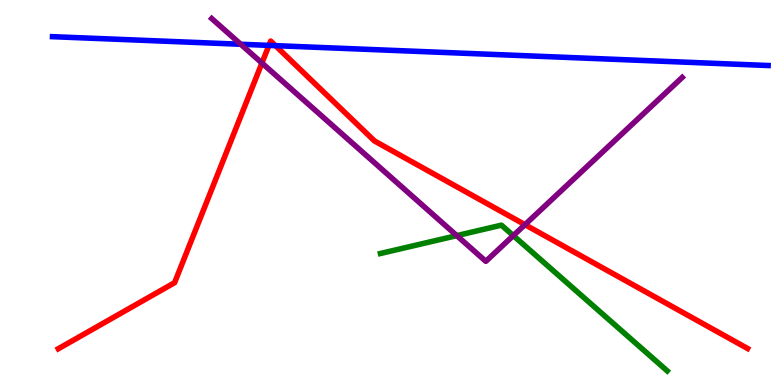[{'lines': ['blue', 'red'], 'intersections': [{'x': 3.47, 'y': 8.82}, {'x': 3.55, 'y': 8.81}]}, {'lines': ['green', 'red'], 'intersections': []}, {'lines': ['purple', 'red'], 'intersections': [{'x': 3.38, 'y': 8.36}, {'x': 6.77, 'y': 4.16}]}, {'lines': ['blue', 'green'], 'intersections': []}, {'lines': ['blue', 'purple'], 'intersections': [{'x': 3.11, 'y': 8.85}]}, {'lines': ['green', 'purple'], 'intersections': [{'x': 5.89, 'y': 3.88}, {'x': 6.62, 'y': 3.88}]}]